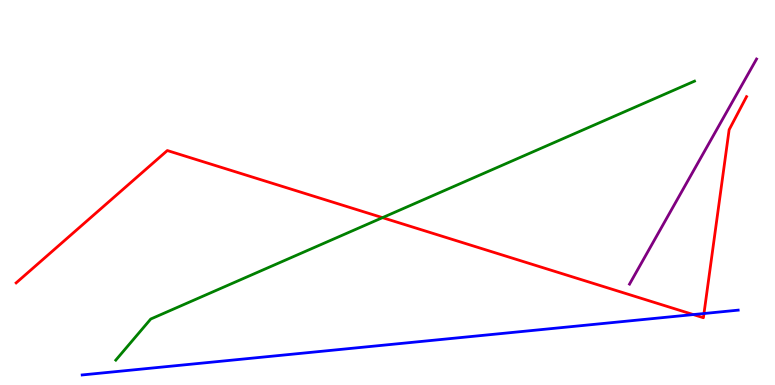[{'lines': ['blue', 'red'], 'intersections': [{'x': 8.95, 'y': 1.83}, {'x': 9.08, 'y': 1.86}]}, {'lines': ['green', 'red'], 'intersections': [{'x': 4.94, 'y': 4.35}]}, {'lines': ['purple', 'red'], 'intersections': []}, {'lines': ['blue', 'green'], 'intersections': []}, {'lines': ['blue', 'purple'], 'intersections': []}, {'lines': ['green', 'purple'], 'intersections': []}]